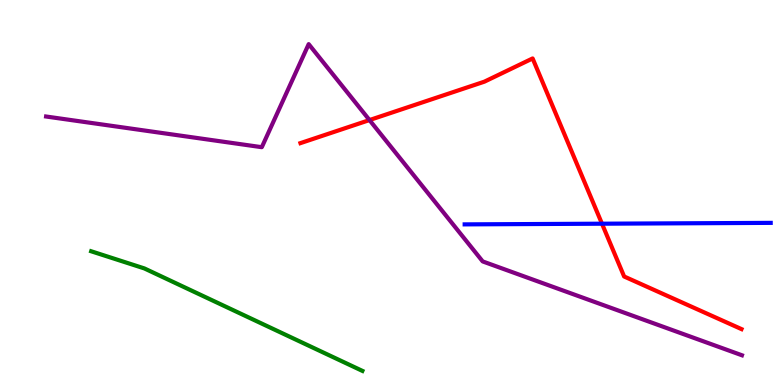[{'lines': ['blue', 'red'], 'intersections': [{'x': 7.77, 'y': 4.19}]}, {'lines': ['green', 'red'], 'intersections': []}, {'lines': ['purple', 'red'], 'intersections': [{'x': 4.77, 'y': 6.88}]}, {'lines': ['blue', 'green'], 'intersections': []}, {'lines': ['blue', 'purple'], 'intersections': []}, {'lines': ['green', 'purple'], 'intersections': []}]